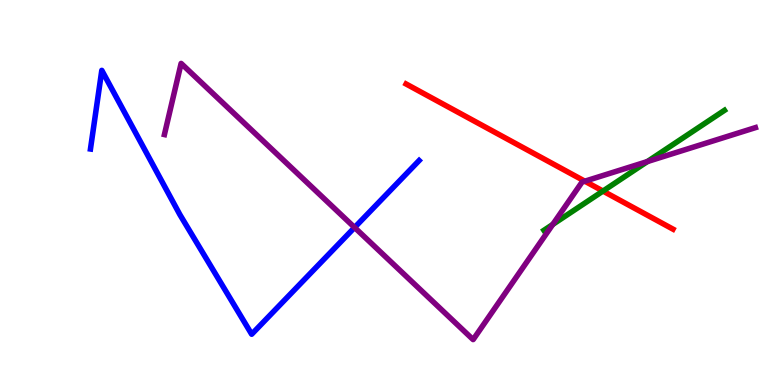[{'lines': ['blue', 'red'], 'intersections': []}, {'lines': ['green', 'red'], 'intersections': [{'x': 7.78, 'y': 5.04}]}, {'lines': ['purple', 'red'], 'intersections': [{'x': 7.55, 'y': 5.29}]}, {'lines': ['blue', 'green'], 'intersections': []}, {'lines': ['blue', 'purple'], 'intersections': [{'x': 4.58, 'y': 4.09}]}, {'lines': ['green', 'purple'], 'intersections': [{'x': 7.13, 'y': 4.17}, {'x': 8.35, 'y': 5.8}]}]